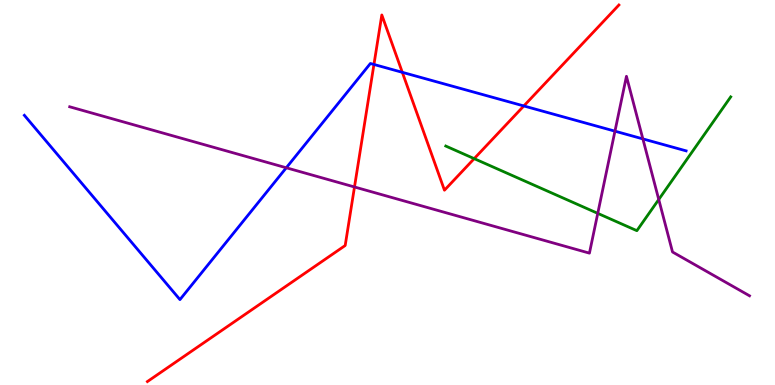[{'lines': ['blue', 'red'], 'intersections': [{'x': 4.83, 'y': 8.33}, {'x': 5.19, 'y': 8.12}, {'x': 6.76, 'y': 7.25}]}, {'lines': ['green', 'red'], 'intersections': [{'x': 6.12, 'y': 5.88}]}, {'lines': ['purple', 'red'], 'intersections': [{'x': 4.57, 'y': 5.14}]}, {'lines': ['blue', 'green'], 'intersections': []}, {'lines': ['blue', 'purple'], 'intersections': [{'x': 3.69, 'y': 5.64}, {'x': 7.94, 'y': 6.59}, {'x': 8.3, 'y': 6.39}]}, {'lines': ['green', 'purple'], 'intersections': [{'x': 7.71, 'y': 4.46}, {'x': 8.5, 'y': 4.82}]}]